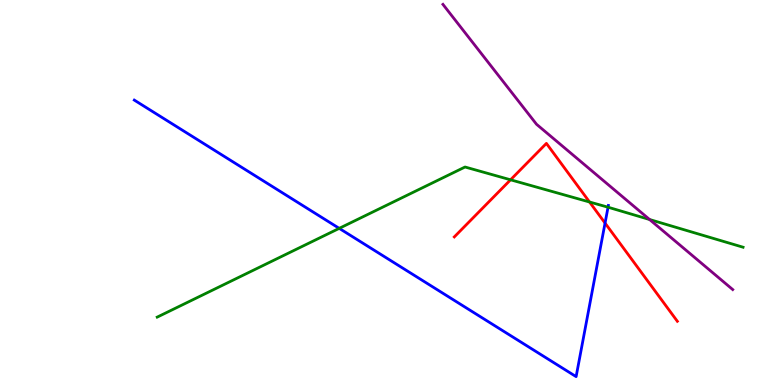[{'lines': ['blue', 'red'], 'intersections': [{'x': 7.81, 'y': 4.21}]}, {'lines': ['green', 'red'], 'intersections': [{'x': 6.59, 'y': 5.33}, {'x': 7.61, 'y': 4.75}]}, {'lines': ['purple', 'red'], 'intersections': []}, {'lines': ['blue', 'green'], 'intersections': [{'x': 4.38, 'y': 4.07}, {'x': 7.85, 'y': 4.62}]}, {'lines': ['blue', 'purple'], 'intersections': []}, {'lines': ['green', 'purple'], 'intersections': [{'x': 8.38, 'y': 4.3}]}]